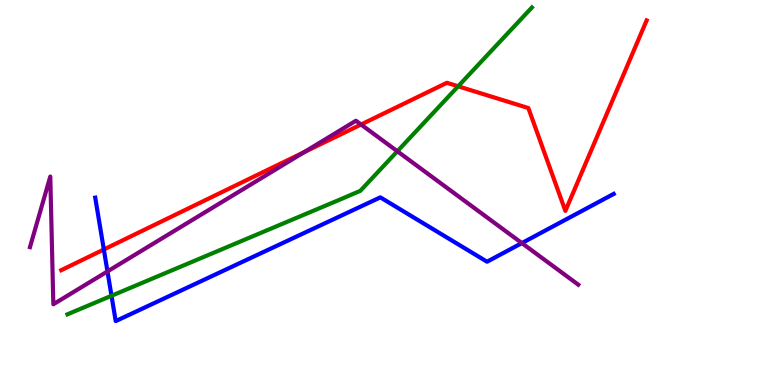[{'lines': ['blue', 'red'], 'intersections': [{'x': 1.34, 'y': 3.52}]}, {'lines': ['green', 'red'], 'intersections': [{'x': 5.91, 'y': 7.76}]}, {'lines': ['purple', 'red'], 'intersections': [{'x': 3.92, 'y': 6.05}, {'x': 4.66, 'y': 6.77}]}, {'lines': ['blue', 'green'], 'intersections': [{'x': 1.44, 'y': 2.32}]}, {'lines': ['blue', 'purple'], 'intersections': [{'x': 1.39, 'y': 2.95}, {'x': 6.73, 'y': 3.69}]}, {'lines': ['green', 'purple'], 'intersections': [{'x': 5.13, 'y': 6.07}]}]